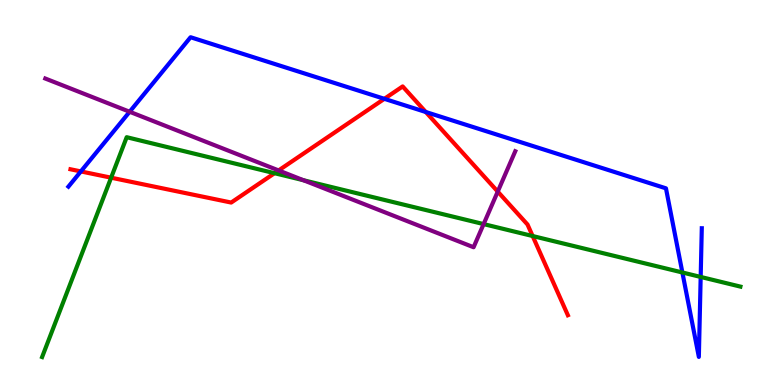[{'lines': ['blue', 'red'], 'intersections': [{'x': 1.04, 'y': 5.55}, {'x': 4.96, 'y': 7.43}, {'x': 5.49, 'y': 7.09}]}, {'lines': ['green', 'red'], 'intersections': [{'x': 1.43, 'y': 5.38}, {'x': 3.54, 'y': 5.5}, {'x': 6.87, 'y': 3.87}]}, {'lines': ['purple', 'red'], 'intersections': [{'x': 3.59, 'y': 5.57}, {'x': 6.42, 'y': 5.02}]}, {'lines': ['blue', 'green'], 'intersections': [{'x': 8.8, 'y': 2.92}, {'x': 9.04, 'y': 2.81}]}, {'lines': ['blue', 'purple'], 'intersections': [{'x': 1.67, 'y': 7.1}]}, {'lines': ['green', 'purple'], 'intersections': [{'x': 3.92, 'y': 5.32}, {'x': 6.24, 'y': 4.18}]}]